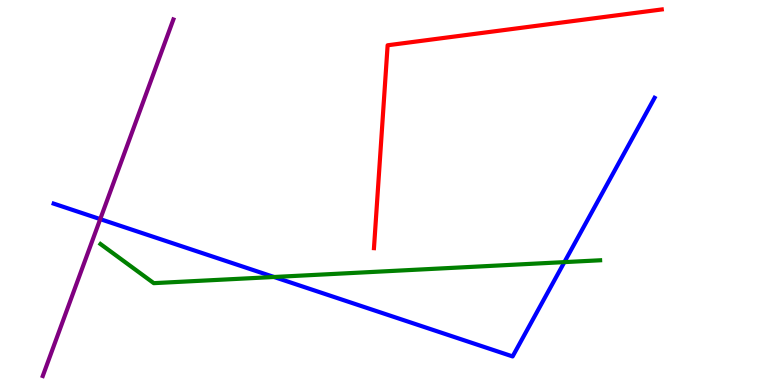[{'lines': ['blue', 'red'], 'intersections': []}, {'lines': ['green', 'red'], 'intersections': []}, {'lines': ['purple', 'red'], 'intersections': []}, {'lines': ['blue', 'green'], 'intersections': [{'x': 3.54, 'y': 2.81}, {'x': 7.28, 'y': 3.19}]}, {'lines': ['blue', 'purple'], 'intersections': [{'x': 1.29, 'y': 4.31}]}, {'lines': ['green', 'purple'], 'intersections': []}]